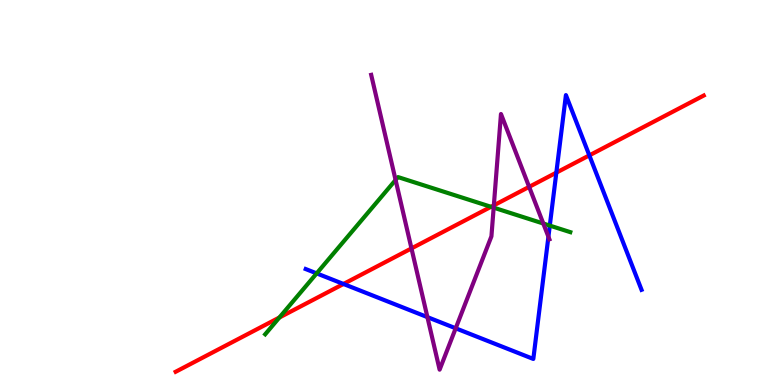[{'lines': ['blue', 'red'], 'intersections': [{'x': 4.43, 'y': 2.62}, {'x': 7.18, 'y': 5.52}, {'x': 7.6, 'y': 5.96}]}, {'lines': ['green', 'red'], 'intersections': [{'x': 3.6, 'y': 1.75}, {'x': 6.34, 'y': 4.63}]}, {'lines': ['purple', 'red'], 'intersections': [{'x': 5.31, 'y': 3.55}, {'x': 6.37, 'y': 4.67}, {'x': 6.83, 'y': 5.15}]}, {'lines': ['blue', 'green'], 'intersections': [{'x': 4.09, 'y': 2.9}, {'x': 7.09, 'y': 4.14}]}, {'lines': ['blue', 'purple'], 'intersections': [{'x': 5.52, 'y': 1.76}, {'x': 5.88, 'y': 1.47}, {'x': 7.08, 'y': 3.85}]}, {'lines': ['green', 'purple'], 'intersections': [{'x': 5.1, 'y': 5.32}, {'x': 6.37, 'y': 4.61}, {'x': 7.01, 'y': 4.19}]}]